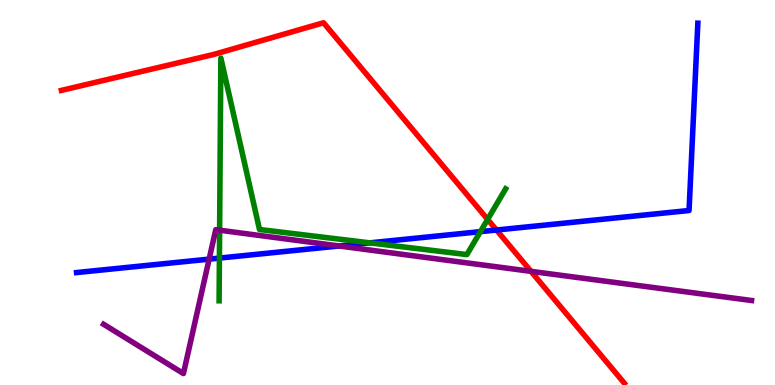[{'lines': ['blue', 'red'], 'intersections': [{'x': 6.41, 'y': 4.03}]}, {'lines': ['green', 'red'], 'intersections': [{'x': 6.29, 'y': 4.3}]}, {'lines': ['purple', 'red'], 'intersections': [{'x': 6.85, 'y': 2.95}]}, {'lines': ['blue', 'green'], 'intersections': [{'x': 2.83, 'y': 3.3}, {'x': 4.77, 'y': 3.69}, {'x': 6.2, 'y': 3.98}]}, {'lines': ['blue', 'purple'], 'intersections': [{'x': 2.7, 'y': 3.27}, {'x': 4.37, 'y': 3.61}]}, {'lines': ['green', 'purple'], 'intersections': [{'x': 2.83, 'y': 4.02}]}]